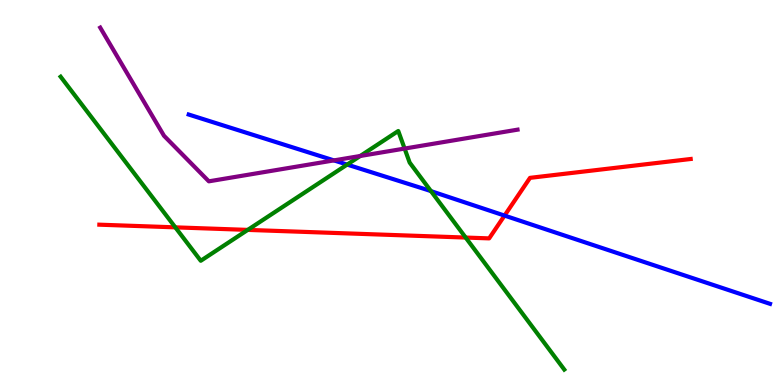[{'lines': ['blue', 'red'], 'intersections': [{'x': 6.51, 'y': 4.4}]}, {'lines': ['green', 'red'], 'intersections': [{'x': 2.26, 'y': 4.09}, {'x': 3.2, 'y': 4.03}, {'x': 6.01, 'y': 3.83}]}, {'lines': ['purple', 'red'], 'intersections': []}, {'lines': ['blue', 'green'], 'intersections': [{'x': 4.48, 'y': 5.73}, {'x': 5.56, 'y': 5.04}]}, {'lines': ['blue', 'purple'], 'intersections': [{'x': 4.31, 'y': 5.83}]}, {'lines': ['green', 'purple'], 'intersections': [{'x': 4.65, 'y': 5.95}, {'x': 5.22, 'y': 6.14}]}]